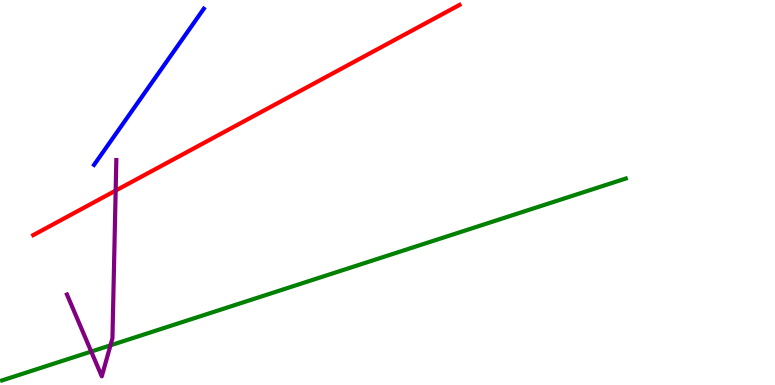[{'lines': ['blue', 'red'], 'intersections': []}, {'lines': ['green', 'red'], 'intersections': []}, {'lines': ['purple', 'red'], 'intersections': [{'x': 1.49, 'y': 5.05}]}, {'lines': ['blue', 'green'], 'intersections': []}, {'lines': ['blue', 'purple'], 'intersections': []}, {'lines': ['green', 'purple'], 'intersections': [{'x': 1.18, 'y': 0.869}, {'x': 1.43, 'y': 1.03}]}]